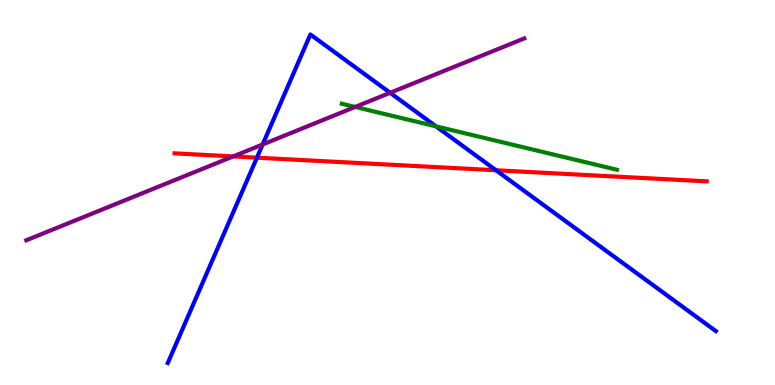[{'lines': ['blue', 'red'], 'intersections': [{'x': 3.32, 'y': 5.9}, {'x': 6.4, 'y': 5.58}]}, {'lines': ['green', 'red'], 'intersections': []}, {'lines': ['purple', 'red'], 'intersections': [{'x': 3.01, 'y': 5.94}]}, {'lines': ['blue', 'green'], 'intersections': [{'x': 5.63, 'y': 6.72}]}, {'lines': ['blue', 'purple'], 'intersections': [{'x': 3.39, 'y': 6.25}, {'x': 5.03, 'y': 7.59}]}, {'lines': ['green', 'purple'], 'intersections': [{'x': 4.58, 'y': 7.22}]}]